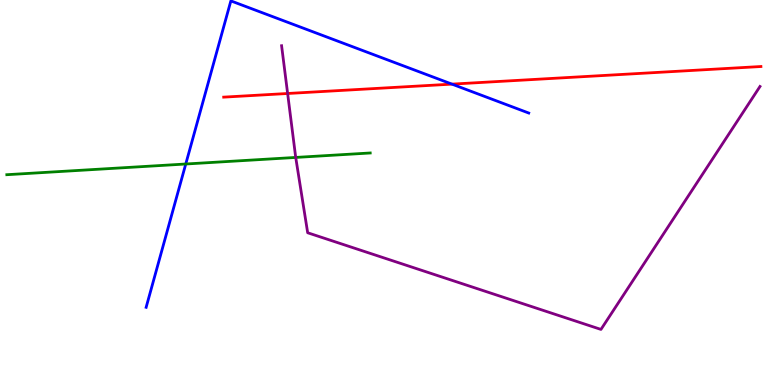[{'lines': ['blue', 'red'], 'intersections': [{'x': 5.83, 'y': 7.81}]}, {'lines': ['green', 'red'], 'intersections': []}, {'lines': ['purple', 'red'], 'intersections': [{'x': 3.71, 'y': 7.57}]}, {'lines': ['blue', 'green'], 'intersections': [{'x': 2.4, 'y': 5.74}]}, {'lines': ['blue', 'purple'], 'intersections': []}, {'lines': ['green', 'purple'], 'intersections': [{'x': 3.82, 'y': 5.91}]}]